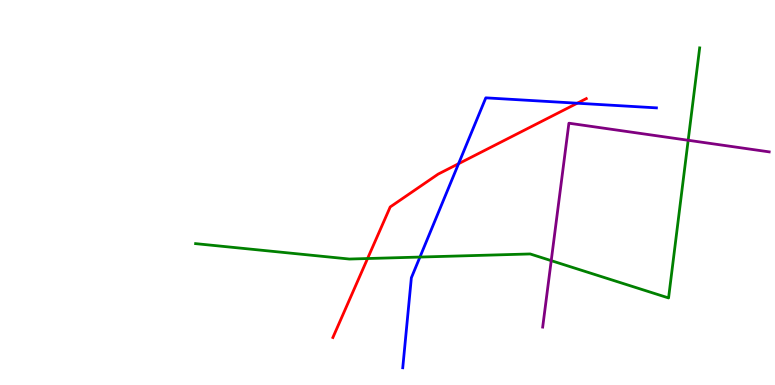[{'lines': ['blue', 'red'], 'intersections': [{'x': 5.92, 'y': 5.75}, {'x': 7.45, 'y': 7.32}]}, {'lines': ['green', 'red'], 'intersections': [{'x': 4.74, 'y': 3.28}]}, {'lines': ['purple', 'red'], 'intersections': []}, {'lines': ['blue', 'green'], 'intersections': [{'x': 5.42, 'y': 3.32}]}, {'lines': ['blue', 'purple'], 'intersections': []}, {'lines': ['green', 'purple'], 'intersections': [{'x': 7.11, 'y': 3.23}, {'x': 8.88, 'y': 6.36}]}]